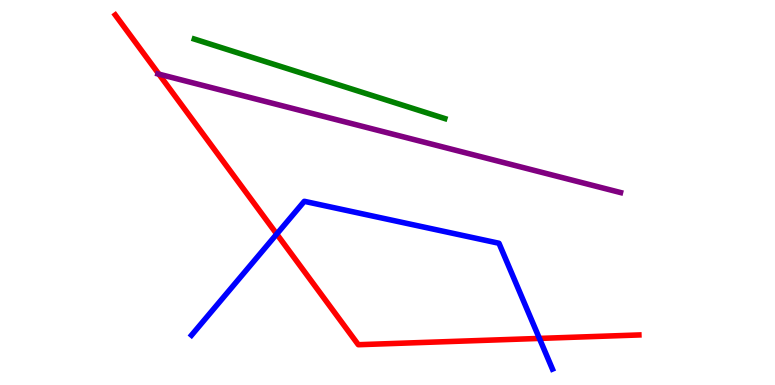[{'lines': ['blue', 'red'], 'intersections': [{'x': 3.57, 'y': 3.92}, {'x': 6.96, 'y': 1.21}]}, {'lines': ['green', 'red'], 'intersections': []}, {'lines': ['purple', 'red'], 'intersections': [{'x': 2.05, 'y': 8.07}]}, {'lines': ['blue', 'green'], 'intersections': []}, {'lines': ['blue', 'purple'], 'intersections': []}, {'lines': ['green', 'purple'], 'intersections': []}]